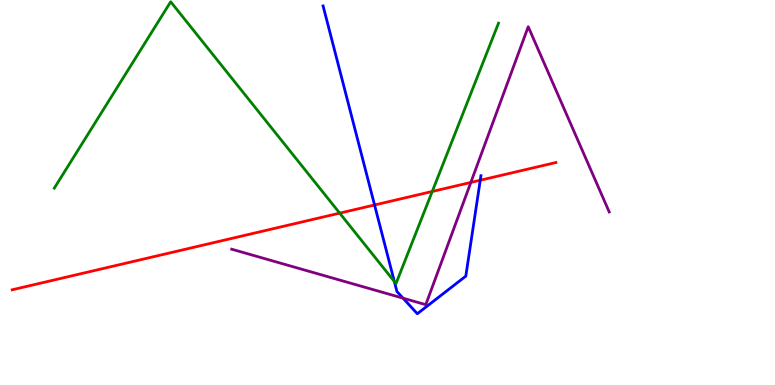[{'lines': ['blue', 'red'], 'intersections': [{'x': 4.83, 'y': 4.68}, {'x': 6.2, 'y': 5.32}]}, {'lines': ['green', 'red'], 'intersections': [{'x': 4.38, 'y': 4.46}, {'x': 5.58, 'y': 5.03}]}, {'lines': ['purple', 'red'], 'intersections': [{'x': 6.08, 'y': 5.26}]}, {'lines': ['blue', 'green'], 'intersections': [{'x': 5.09, 'y': 2.69}]}, {'lines': ['blue', 'purple'], 'intersections': [{'x': 5.2, 'y': 2.26}]}, {'lines': ['green', 'purple'], 'intersections': []}]